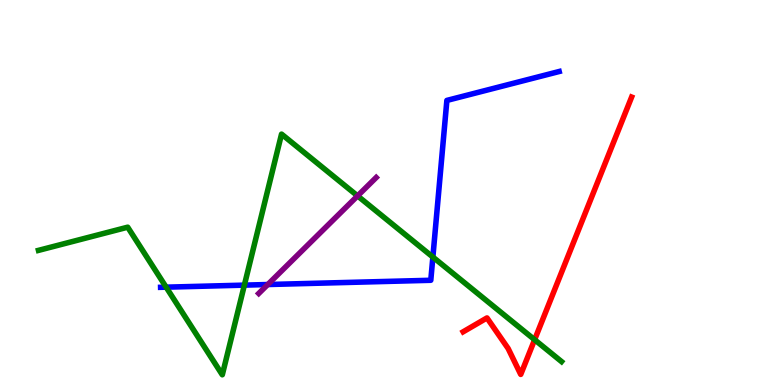[{'lines': ['blue', 'red'], 'intersections': []}, {'lines': ['green', 'red'], 'intersections': [{'x': 6.9, 'y': 1.18}]}, {'lines': ['purple', 'red'], 'intersections': []}, {'lines': ['blue', 'green'], 'intersections': [{'x': 2.14, 'y': 2.54}, {'x': 3.15, 'y': 2.59}, {'x': 5.59, 'y': 3.32}]}, {'lines': ['blue', 'purple'], 'intersections': [{'x': 3.46, 'y': 2.61}]}, {'lines': ['green', 'purple'], 'intersections': [{'x': 4.61, 'y': 4.91}]}]